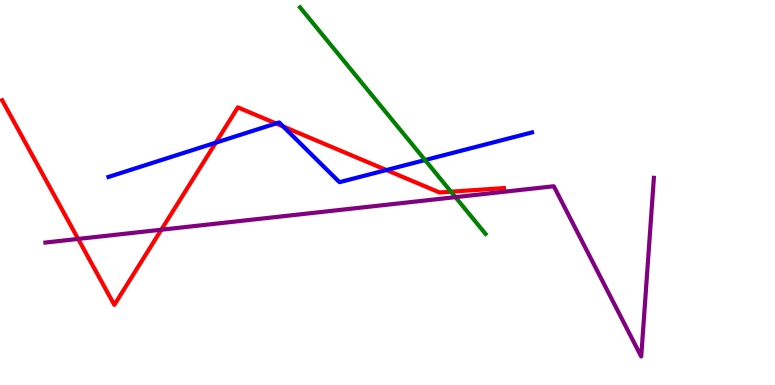[{'lines': ['blue', 'red'], 'intersections': [{'x': 2.78, 'y': 6.29}, {'x': 3.56, 'y': 6.79}, {'x': 3.65, 'y': 6.71}, {'x': 4.99, 'y': 5.58}]}, {'lines': ['green', 'red'], 'intersections': [{'x': 5.82, 'y': 5.02}]}, {'lines': ['purple', 'red'], 'intersections': [{'x': 1.01, 'y': 3.79}, {'x': 2.08, 'y': 4.03}]}, {'lines': ['blue', 'green'], 'intersections': [{'x': 5.48, 'y': 5.84}]}, {'lines': ['blue', 'purple'], 'intersections': []}, {'lines': ['green', 'purple'], 'intersections': [{'x': 5.88, 'y': 4.88}]}]